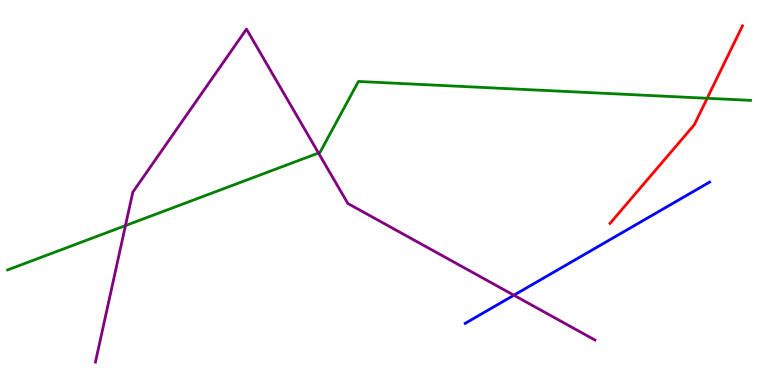[{'lines': ['blue', 'red'], 'intersections': []}, {'lines': ['green', 'red'], 'intersections': [{'x': 9.13, 'y': 7.45}]}, {'lines': ['purple', 'red'], 'intersections': []}, {'lines': ['blue', 'green'], 'intersections': []}, {'lines': ['blue', 'purple'], 'intersections': [{'x': 6.63, 'y': 2.33}]}, {'lines': ['green', 'purple'], 'intersections': [{'x': 1.62, 'y': 4.14}, {'x': 4.11, 'y': 6.03}]}]